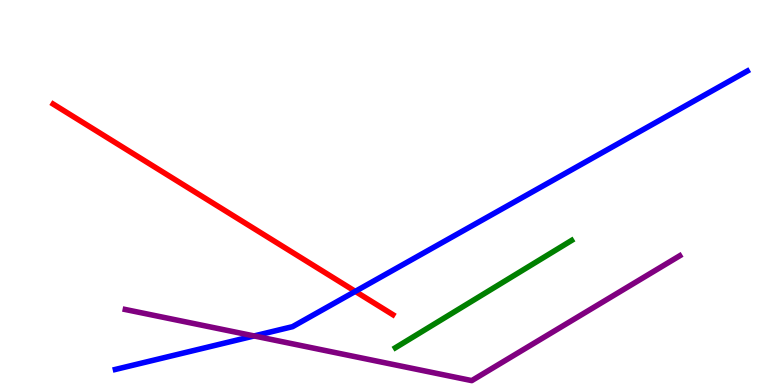[{'lines': ['blue', 'red'], 'intersections': [{'x': 4.58, 'y': 2.43}]}, {'lines': ['green', 'red'], 'intersections': []}, {'lines': ['purple', 'red'], 'intersections': []}, {'lines': ['blue', 'green'], 'intersections': []}, {'lines': ['blue', 'purple'], 'intersections': [{'x': 3.28, 'y': 1.27}]}, {'lines': ['green', 'purple'], 'intersections': []}]